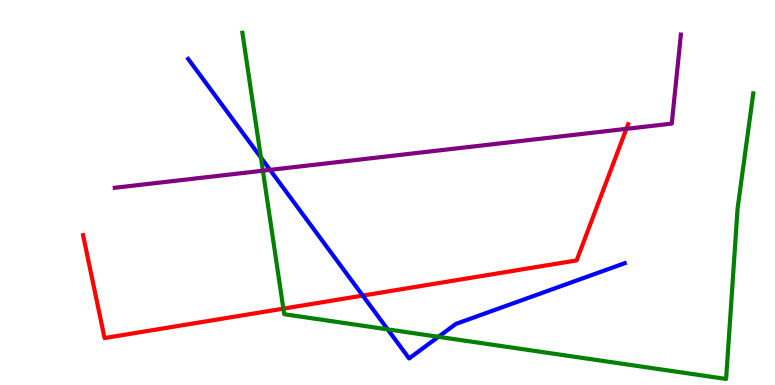[{'lines': ['blue', 'red'], 'intersections': [{'x': 4.68, 'y': 2.32}]}, {'lines': ['green', 'red'], 'intersections': [{'x': 3.66, 'y': 1.98}]}, {'lines': ['purple', 'red'], 'intersections': [{'x': 8.08, 'y': 6.65}]}, {'lines': ['blue', 'green'], 'intersections': [{'x': 3.37, 'y': 5.91}, {'x': 5.0, 'y': 1.44}, {'x': 5.66, 'y': 1.25}]}, {'lines': ['blue', 'purple'], 'intersections': [{'x': 3.48, 'y': 5.59}]}, {'lines': ['green', 'purple'], 'intersections': [{'x': 3.39, 'y': 5.57}]}]